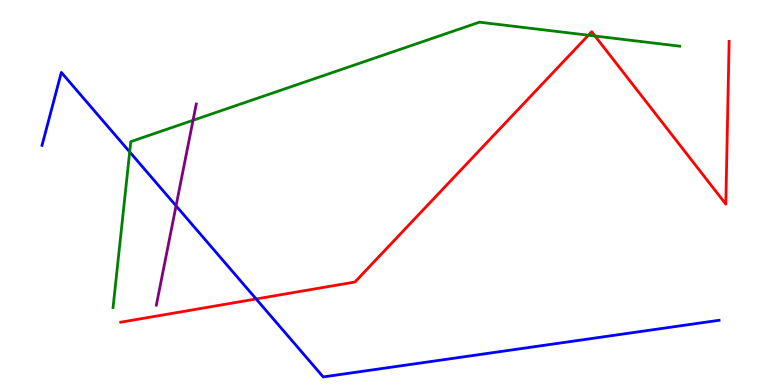[{'lines': ['blue', 'red'], 'intersections': [{'x': 3.31, 'y': 2.23}]}, {'lines': ['green', 'red'], 'intersections': [{'x': 7.59, 'y': 9.09}, {'x': 7.68, 'y': 9.06}]}, {'lines': ['purple', 'red'], 'intersections': []}, {'lines': ['blue', 'green'], 'intersections': [{'x': 1.67, 'y': 6.05}]}, {'lines': ['blue', 'purple'], 'intersections': [{'x': 2.27, 'y': 4.65}]}, {'lines': ['green', 'purple'], 'intersections': [{'x': 2.49, 'y': 6.88}]}]